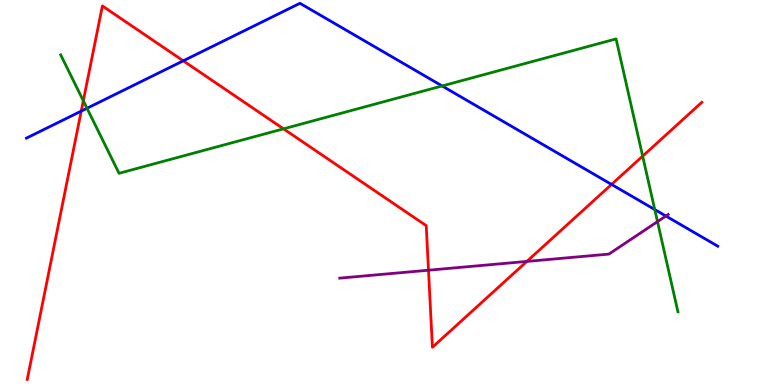[{'lines': ['blue', 'red'], 'intersections': [{'x': 1.05, 'y': 7.11}, {'x': 2.36, 'y': 8.42}, {'x': 7.89, 'y': 5.21}]}, {'lines': ['green', 'red'], 'intersections': [{'x': 1.08, 'y': 7.38}, {'x': 3.66, 'y': 6.65}, {'x': 8.29, 'y': 5.94}]}, {'lines': ['purple', 'red'], 'intersections': [{'x': 5.53, 'y': 2.98}, {'x': 6.8, 'y': 3.21}]}, {'lines': ['blue', 'green'], 'intersections': [{'x': 1.12, 'y': 7.19}, {'x': 5.7, 'y': 7.77}, {'x': 8.45, 'y': 4.56}]}, {'lines': ['blue', 'purple'], 'intersections': [{'x': 8.59, 'y': 4.39}]}, {'lines': ['green', 'purple'], 'intersections': [{'x': 8.48, 'y': 4.24}]}]